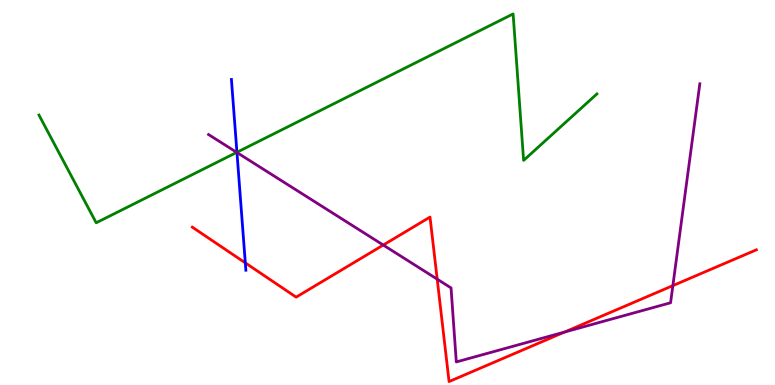[{'lines': ['blue', 'red'], 'intersections': [{'x': 3.17, 'y': 3.17}]}, {'lines': ['green', 'red'], 'intersections': []}, {'lines': ['purple', 'red'], 'intersections': [{'x': 4.95, 'y': 3.64}, {'x': 5.64, 'y': 2.75}, {'x': 7.29, 'y': 1.38}, {'x': 8.68, 'y': 2.58}]}, {'lines': ['blue', 'green'], 'intersections': [{'x': 3.06, 'y': 6.04}]}, {'lines': ['blue', 'purple'], 'intersections': [{'x': 3.06, 'y': 6.04}]}, {'lines': ['green', 'purple'], 'intersections': [{'x': 3.05, 'y': 6.04}]}]